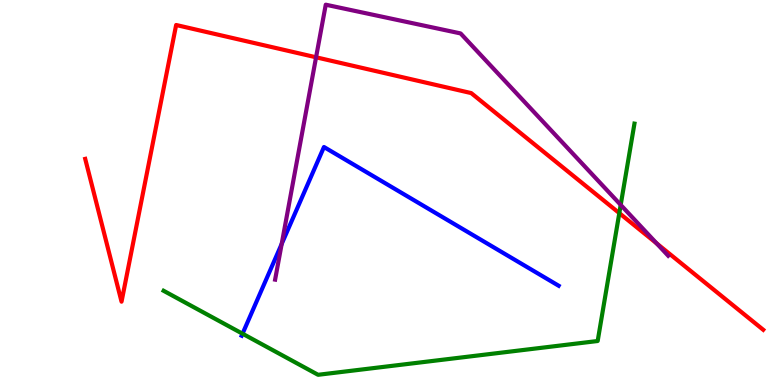[{'lines': ['blue', 'red'], 'intersections': []}, {'lines': ['green', 'red'], 'intersections': [{'x': 7.99, 'y': 4.46}]}, {'lines': ['purple', 'red'], 'intersections': [{'x': 4.08, 'y': 8.51}, {'x': 8.47, 'y': 3.68}]}, {'lines': ['blue', 'green'], 'intersections': [{'x': 3.13, 'y': 1.33}]}, {'lines': ['blue', 'purple'], 'intersections': [{'x': 3.63, 'y': 3.66}]}, {'lines': ['green', 'purple'], 'intersections': [{'x': 8.01, 'y': 4.68}]}]